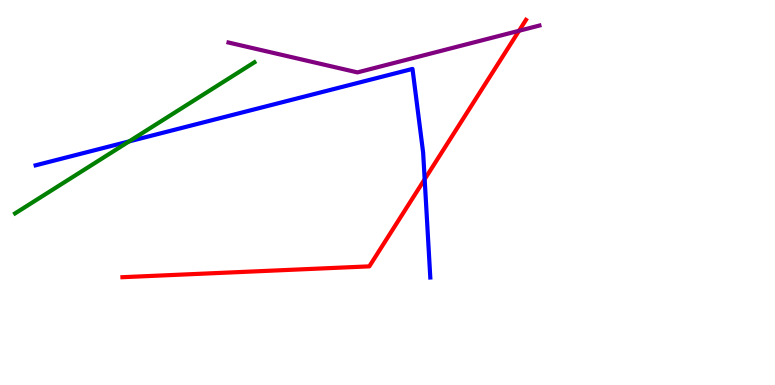[{'lines': ['blue', 'red'], 'intersections': [{'x': 5.48, 'y': 5.34}]}, {'lines': ['green', 'red'], 'intersections': []}, {'lines': ['purple', 'red'], 'intersections': [{'x': 6.7, 'y': 9.2}]}, {'lines': ['blue', 'green'], 'intersections': [{'x': 1.67, 'y': 6.33}]}, {'lines': ['blue', 'purple'], 'intersections': []}, {'lines': ['green', 'purple'], 'intersections': []}]